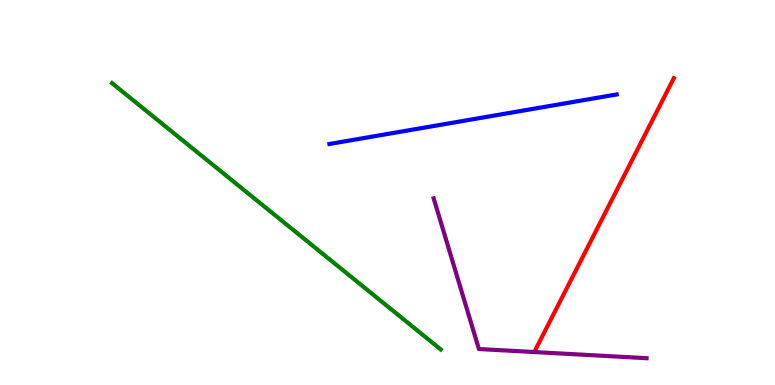[{'lines': ['blue', 'red'], 'intersections': []}, {'lines': ['green', 'red'], 'intersections': []}, {'lines': ['purple', 'red'], 'intersections': []}, {'lines': ['blue', 'green'], 'intersections': []}, {'lines': ['blue', 'purple'], 'intersections': []}, {'lines': ['green', 'purple'], 'intersections': []}]